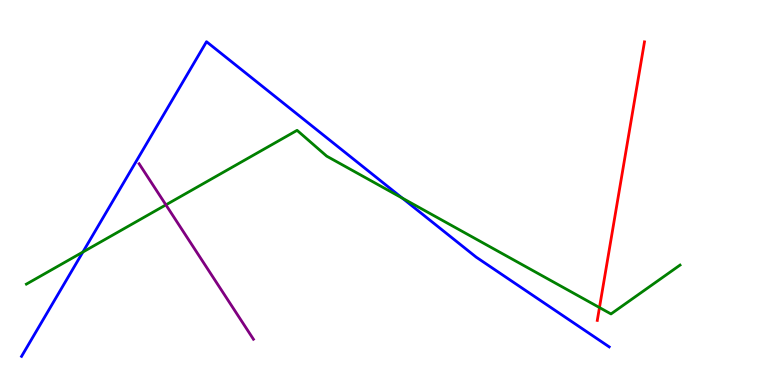[{'lines': ['blue', 'red'], 'intersections': []}, {'lines': ['green', 'red'], 'intersections': [{'x': 7.74, 'y': 2.01}]}, {'lines': ['purple', 'red'], 'intersections': []}, {'lines': ['blue', 'green'], 'intersections': [{'x': 1.07, 'y': 3.45}, {'x': 5.19, 'y': 4.85}]}, {'lines': ['blue', 'purple'], 'intersections': []}, {'lines': ['green', 'purple'], 'intersections': [{'x': 2.14, 'y': 4.68}]}]